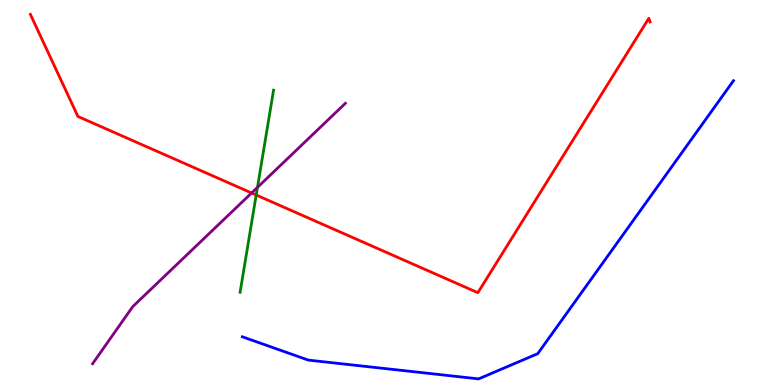[{'lines': ['blue', 'red'], 'intersections': []}, {'lines': ['green', 'red'], 'intersections': [{'x': 3.31, 'y': 4.93}]}, {'lines': ['purple', 'red'], 'intersections': [{'x': 3.25, 'y': 4.99}]}, {'lines': ['blue', 'green'], 'intersections': []}, {'lines': ['blue', 'purple'], 'intersections': []}, {'lines': ['green', 'purple'], 'intersections': [{'x': 3.32, 'y': 5.13}]}]